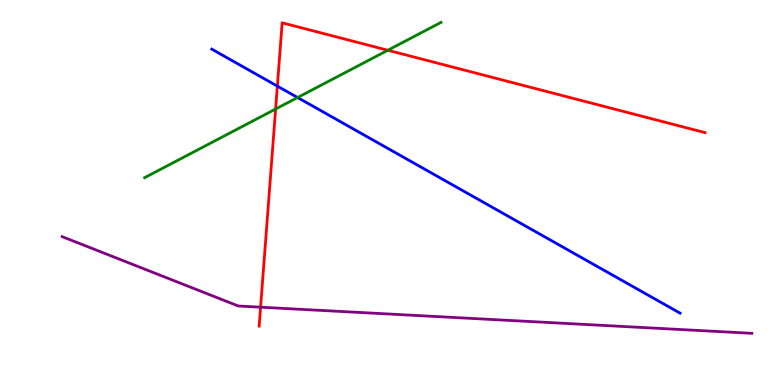[{'lines': ['blue', 'red'], 'intersections': [{'x': 3.58, 'y': 7.76}]}, {'lines': ['green', 'red'], 'intersections': [{'x': 3.56, 'y': 7.17}, {'x': 5.0, 'y': 8.69}]}, {'lines': ['purple', 'red'], 'intersections': [{'x': 3.36, 'y': 2.02}]}, {'lines': ['blue', 'green'], 'intersections': [{'x': 3.84, 'y': 7.47}]}, {'lines': ['blue', 'purple'], 'intersections': []}, {'lines': ['green', 'purple'], 'intersections': []}]